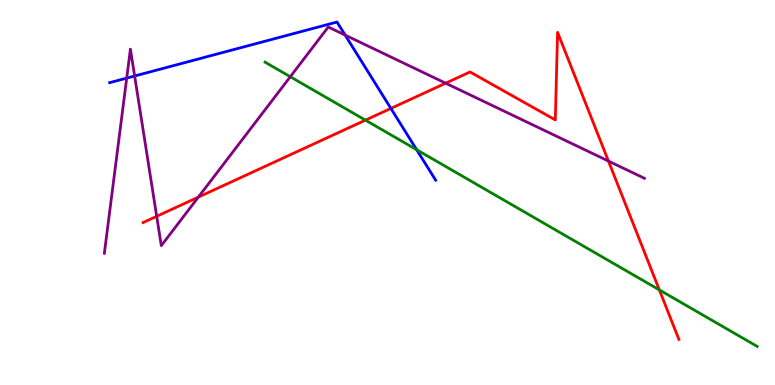[{'lines': ['blue', 'red'], 'intersections': [{'x': 5.04, 'y': 7.18}]}, {'lines': ['green', 'red'], 'intersections': [{'x': 4.72, 'y': 6.88}, {'x': 8.51, 'y': 2.47}]}, {'lines': ['purple', 'red'], 'intersections': [{'x': 2.02, 'y': 4.38}, {'x': 2.56, 'y': 4.88}, {'x': 5.75, 'y': 7.84}, {'x': 7.85, 'y': 5.82}]}, {'lines': ['blue', 'green'], 'intersections': [{'x': 5.38, 'y': 6.11}]}, {'lines': ['blue', 'purple'], 'intersections': [{'x': 1.64, 'y': 7.97}, {'x': 1.74, 'y': 8.03}, {'x': 4.45, 'y': 9.09}]}, {'lines': ['green', 'purple'], 'intersections': [{'x': 3.75, 'y': 8.01}]}]